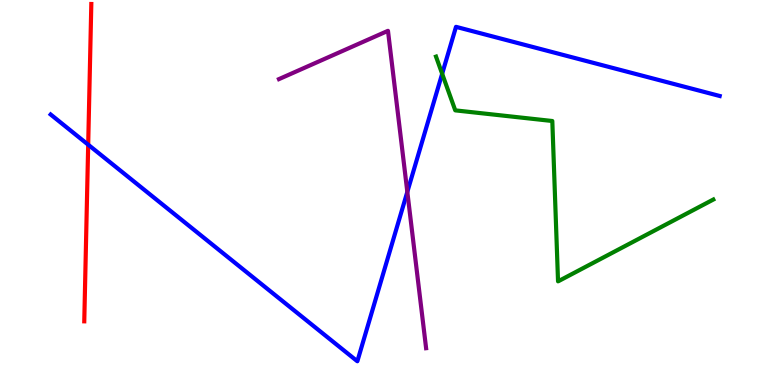[{'lines': ['blue', 'red'], 'intersections': [{'x': 1.14, 'y': 6.24}]}, {'lines': ['green', 'red'], 'intersections': []}, {'lines': ['purple', 'red'], 'intersections': []}, {'lines': ['blue', 'green'], 'intersections': [{'x': 5.71, 'y': 8.08}]}, {'lines': ['blue', 'purple'], 'intersections': [{'x': 5.26, 'y': 5.02}]}, {'lines': ['green', 'purple'], 'intersections': []}]